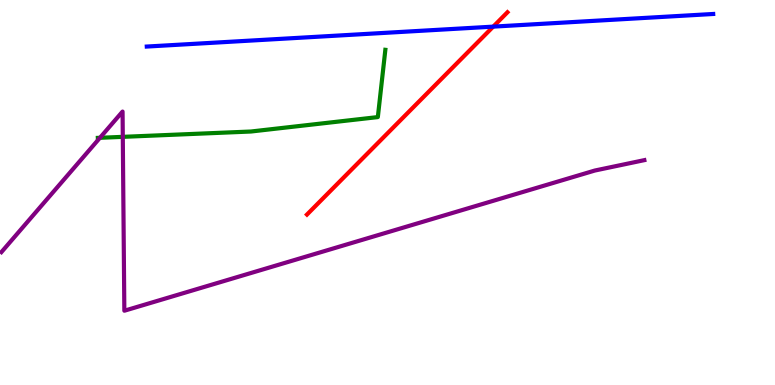[{'lines': ['blue', 'red'], 'intersections': [{'x': 6.36, 'y': 9.31}]}, {'lines': ['green', 'red'], 'intersections': []}, {'lines': ['purple', 'red'], 'intersections': []}, {'lines': ['blue', 'green'], 'intersections': []}, {'lines': ['blue', 'purple'], 'intersections': []}, {'lines': ['green', 'purple'], 'intersections': [{'x': 1.29, 'y': 6.42}, {'x': 1.58, 'y': 6.45}]}]